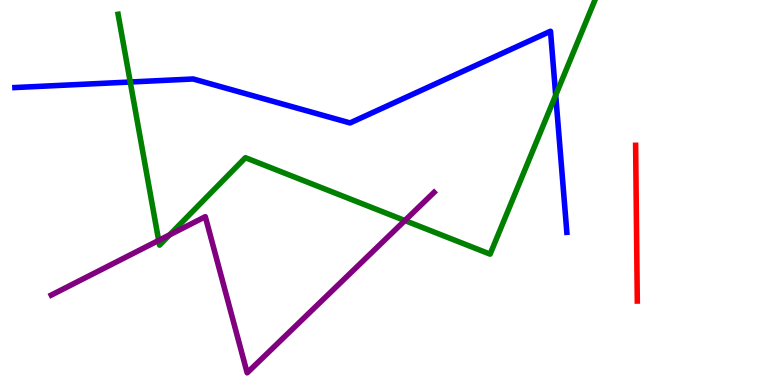[{'lines': ['blue', 'red'], 'intersections': []}, {'lines': ['green', 'red'], 'intersections': []}, {'lines': ['purple', 'red'], 'intersections': []}, {'lines': ['blue', 'green'], 'intersections': [{'x': 1.68, 'y': 7.87}, {'x': 7.17, 'y': 7.53}]}, {'lines': ['blue', 'purple'], 'intersections': []}, {'lines': ['green', 'purple'], 'intersections': [{'x': 2.05, 'y': 3.76}, {'x': 2.19, 'y': 3.9}, {'x': 5.22, 'y': 4.27}]}]